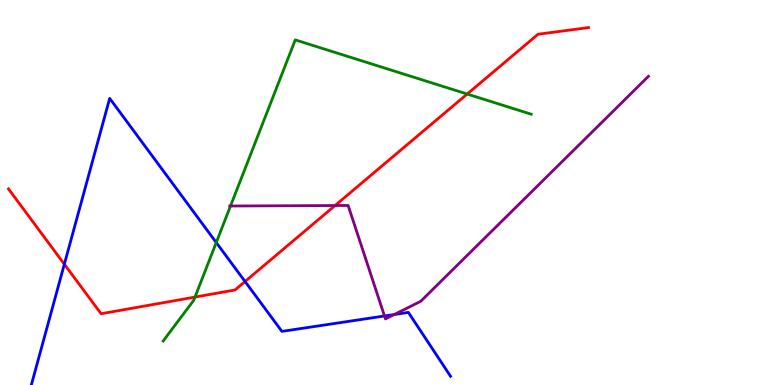[{'lines': ['blue', 'red'], 'intersections': [{'x': 0.83, 'y': 3.14}, {'x': 3.16, 'y': 2.69}]}, {'lines': ['green', 'red'], 'intersections': [{'x': 2.52, 'y': 2.28}, {'x': 6.03, 'y': 7.56}]}, {'lines': ['purple', 'red'], 'intersections': [{'x': 4.32, 'y': 4.66}]}, {'lines': ['blue', 'green'], 'intersections': [{'x': 2.79, 'y': 3.7}]}, {'lines': ['blue', 'purple'], 'intersections': [{'x': 4.96, 'y': 1.79}, {'x': 5.09, 'y': 1.83}]}, {'lines': ['green', 'purple'], 'intersections': [{'x': 2.97, 'y': 4.65}]}]